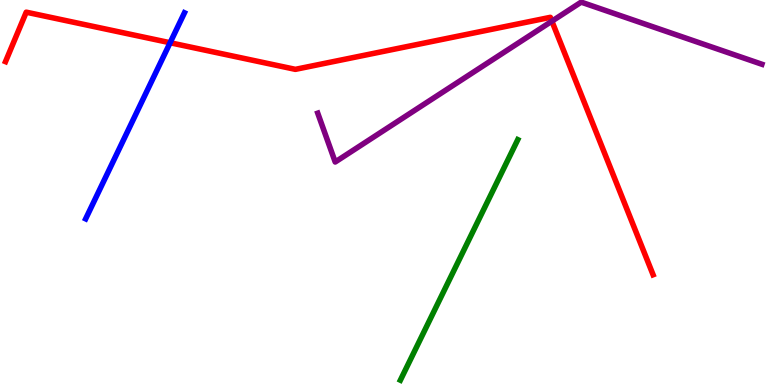[{'lines': ['blue', 'red'], 'intersections': [{'x': 2.19, 'y': 8.89}]}, {'lines': ['green', 'red'], 'intersections': []}, {'lines': ['purple', 'red'], 'intersections': [{'x': 7.12, 'y': 9.45}]}, {'lines': ['blue', 'green'], 'intersections': []}, {'lines': ['blue', 'purple'], 'intersections': []}, {'lines': ['green', 'purple'], 'intersections': []}]